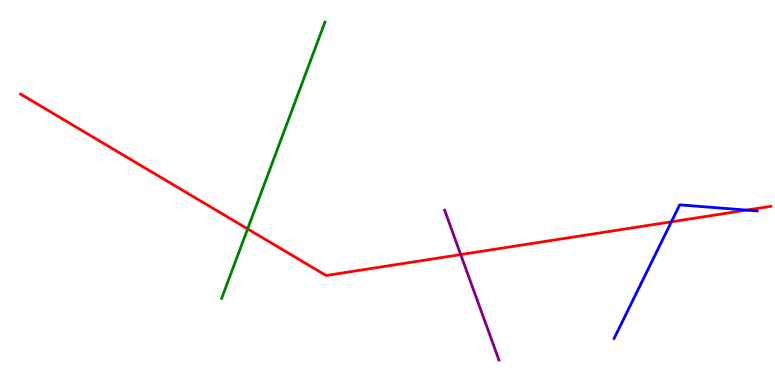[{'lines': ['blue', 'red'], 'intersections': [{'x': 8.66, 'y': 4.24}, {'x': 9.63, 'y': 4.54}]}, {'lines': ['green', 'red'], 'intersections': [{'x': 3.2, 'y': 4.05}]}, {'lines': ['purple', 'red'], 'intersections': [{'x': 5.94, 'y': 3.39}]}, {'lines': ['blue', 'green'], 'intersections': []}, {'lines': ['blue', 'purple'], 'intersections': []}, {'lines': ['green', 'purple'], 'intersections': []}]